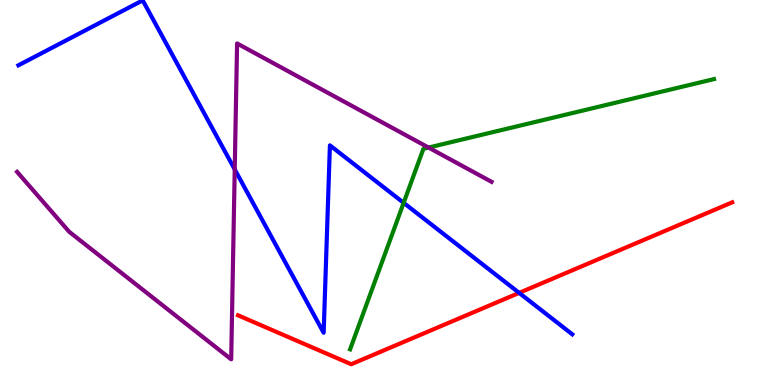[{'lines': ['blue', 'red'], 'intersections': [{'x': 6.7, 'y': 2.39}]}, {'lines': ['green', 'red'], 'intersections': []}, {'lines': ['purple', 'red'], 'intersections': []}, {'lines': ['blue', 'green'], 'intersections': [{'x': 5.21, 'y': 4.73}]}, {'lines': ['blue', 'purple'], 'intersections': [{'x': 3.03, 'y': 5.6}]}, {'lines': ['green', 'purple'], 'intersections': [{'x': 5.53, 'y': 6.17}]}]